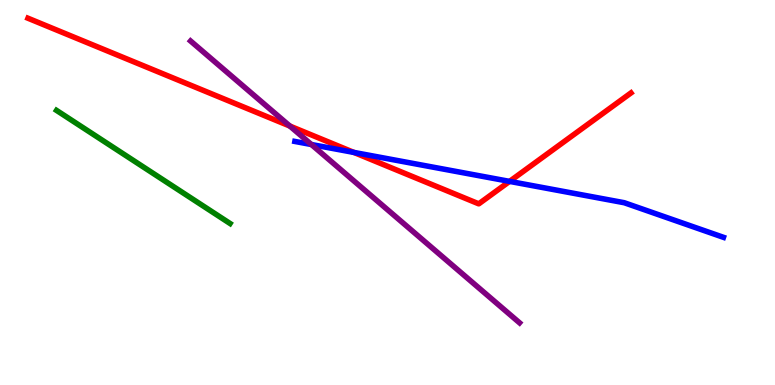[{'lines': ['blue', 'red'], 'intersections': [{'x': 4.57, 'y': 6.04}, {'x': 6.58, 'y': 5.29}]}, {'lines': ['green', 'red'], 'intersections': []}, {'lines': ['purple', 'red'], 'intersections': [{'x': 3.74, 'y': 6.73}]}, {'lines': ['blue', 'green'], 'intersections': []}, {'lines': ['blue', 'purple'], 'intersections': [{'x': 4.02, 'y': 6.25}]}, {'lines': ['green', 'purple'], 'intersections': []}]